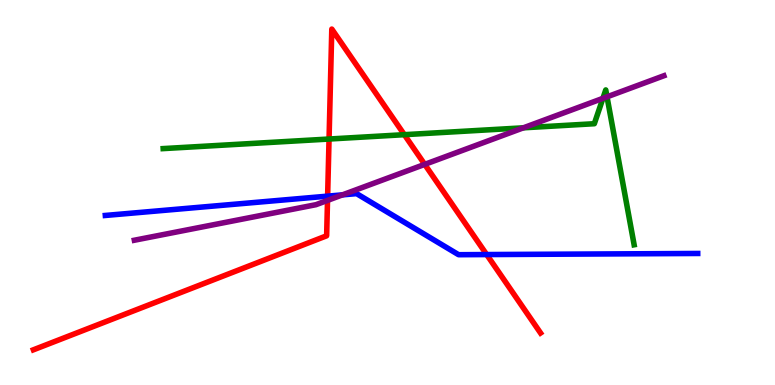[{'lines': ['blue', 'red'], 'intersections': [{'x': 4.23, 'y': 4.91}, {'x': 6.28, 'y': 3.39}]}, {'lines': ['green', 'red'], 'intersections': [{'x': 4.25, 'y': 6.39}, {'x': 5.22, 'y': 6.5}]}, {'lines': ['purple', 'red'], 'intersections': [{'x': 4.23, 'y': 4.79}, {'x': 5.48, 'y': 5.73}]}, {'lines': ['blue', 'green'], 'intersections': []}, {'lines': ['blue', 'purple'], 'intersections': [{'x': 4.42, 'y': 4.94}]}, {'lines': ['green', 'purple'], 'intersections': [{'x': 6.75, 'y': 6.68}, {'x': 7.78, 'y': 7.45}, {'x': 7.83, 'y': 7.49}]}]